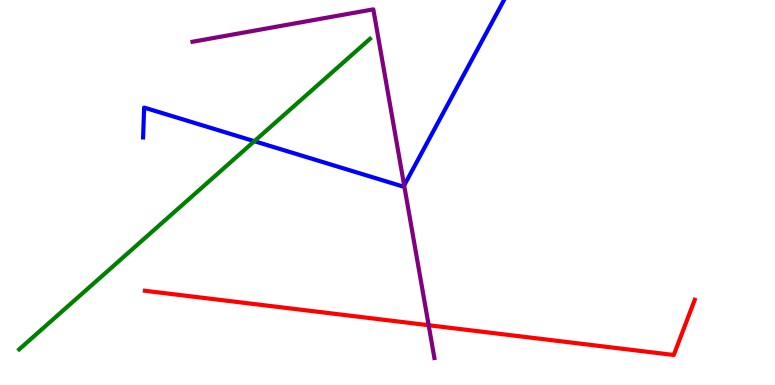[{'lines': ['blue', 'red'], 'intersections': []}, {'lines': ['green', 'red'], 'intersections': []}, {'lines': ['purple', 'red'], 'intersections': [{'x': 5.53, 'y': 1.55}]}, {'lines': ['blue', 'green'], 'intersections': [{'x': 3.28, 'y': 6.33}]}, {'lines': ['blue', 'purple'], 'intersections': [{'x': 5.22, 'y': 5.18}]}, {'lines': ['green', 'purple'], 'intersections': []}]